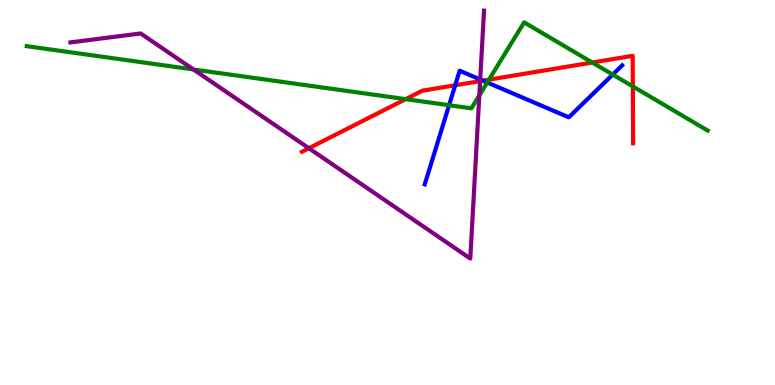[{'lines': ['blue', 'red'], 'intersections': [{'x': 5.87, 'y': 7.79}, {'x': 6.23, 'y': 7.91}]}, {'lines': ['green', 'red'], 'intersections': [{'x': 5.23, 'y': 7.42}, {'x': 6.31, 'y': 7.93}, {'x': 7.64, 'y': 8.38}, {'x': 8.17, 'y': 7.75}]}, {'lines': ['purple', 'red'], 'intersections': [{'x': 3.99, 'y': 6.15}, {'x': 6.2, 'y': 7.89}]}, {'lines': ['blue', 'green'], 'intersections': [{'x': 5.79, 'y': 7.27}, {'x': 6.29, 'y': 7.86}, {'x': 7.91, 'y': 8.06}]}, {'lines': ['blue', 'purple'], 'intersections': [{'x': 6.2, 'y': 7.94}]}, {'lines': ['green', 'purple'], 'intersections': [{'x': 2.5, 'y': 8.2}, {'x': 6.18, 'y': 7.52}]}]